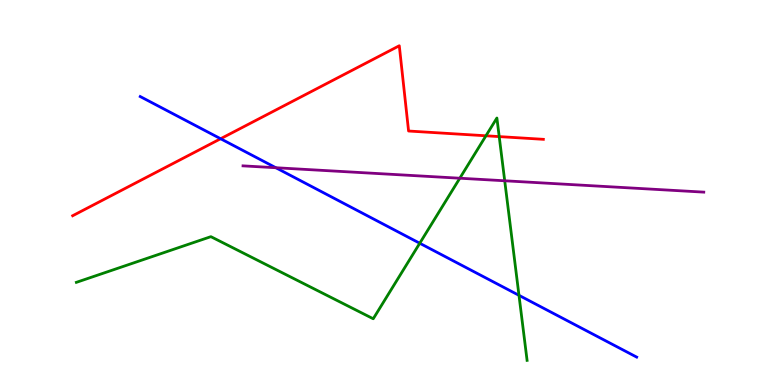[{'lines': ['blue', 'red'], 'intersections': [{'x': 2.85, 'y': 6.4}]}, {'lines': ['green', 'red'], 'intersections': [{'x': 6.27, 'y': 6.47}, {'x': 6.44, 'y': 6.45}]}, {'lines': ['purple', 'red'], 'intersections': []}, {'lines': ['blue', 'green'], 'intersections': [{'x': 5.42, 'y': 3.68}, {'x': 6.7, 'y': 2.33}]}, {'lines': ['blue', 'purple'], 'intersections': [{'x': 3.56, 'y': 5.64}]}, {'lines': ['green', 'purple'], 'intersections': [{'x': 5.93, 'y': 5.37}, {'x': 6.51, 'y': 5.3}]}]